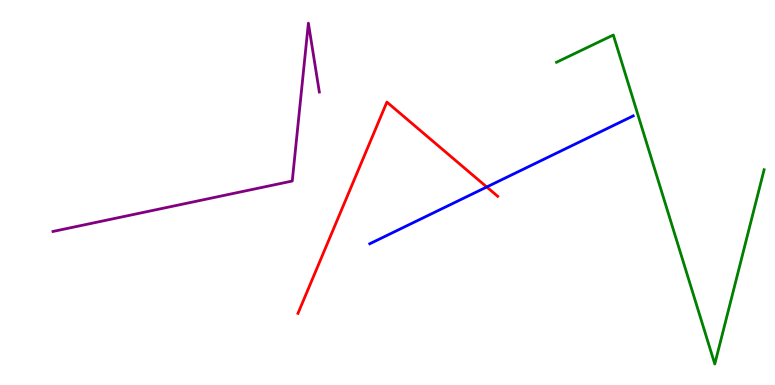[{'lines': ['blue', 'red'], 'intersections': [{'x': 6.28, 'y': 5.14}]}, {'lines': ['green', 'red'], 'intersections': []}, {'lines': ['purple', 'red'], 'intersections': []}, {'lines': ['blue', 'green'], 'intersections': []}, {'lines': ['blue', 'purple'], 'intersections': []}, {'lines': ['green', 'purple'], 'intersections': []}]